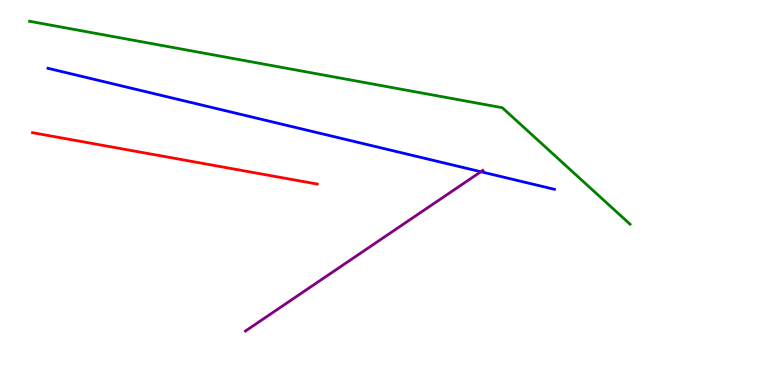[{'lines': ['blue', 'red'], 'intersections': []}, {'lines': ['green', 'red'], 'intersections': []}, {'lines': ['purple', 'red'], 'intersections': []}, {'lines': ['blue', 'green'], 'intersections': []}, {'lines': ['blue', 'purple'], 'intersections': [{'x': 6.2, 'y': 5.54}]}, {'lines': ['green', 'purple'], 'intersections': []}]